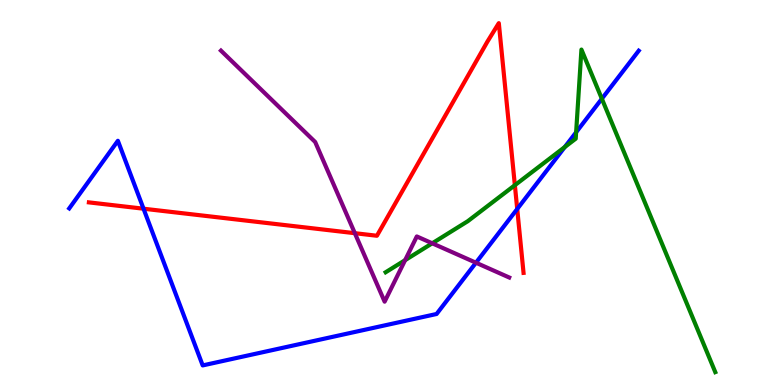[{'lines': ['blue', 'red'], 'intersections': [{'x': 1.85, 'y': 4.58}, {'x': 6.67, 'y': 4.57}]}, {'lines': ['green', 'red'], 'intersections': [{'x': 6.64, 'y': 5.19}]}, {'lines': ['purple', 'red'], 'intersections': [{'x': 4.58, 'y': 3.94}]}, {'lines': ['blue', 'green'], 'intersections': [{'x': 7.29, 'y': 6.18}, {'x': 7.43, 'y': 6.56}, {'x': 7.77, 'y': 7.43}]}, {'lines': ['blue', 'purple'], 'intersections': [{'x': 6.14, 'y': 3.18}]}, {'lines': ['green', 'purple'], 'intersections': [{'x': 5.23, 'y': 3.24}, {'x': 5.58, 'y': 3.68}]}]